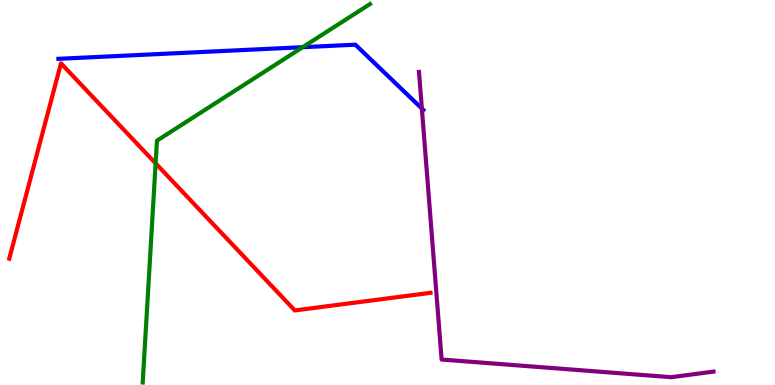[{'lines': ['blue', 'red'], 'intersections': []}, {'lines': ['green', 'red'], 'intersections': [{'x': 2.01, 'y': 5.76}]}, {'lines': ['purple', 'red'], 'intersections': []}, {'lines': ['blue', 'green'], 'intersections': [{'x': 3.91, 'y': 8.77}]}, {'lines': ['blue', 'purple'], 'intersections': [{'x': 5.44, 'y': 7.18}]}, {'lines': ['green', 'purple'], 'intersections': []}]